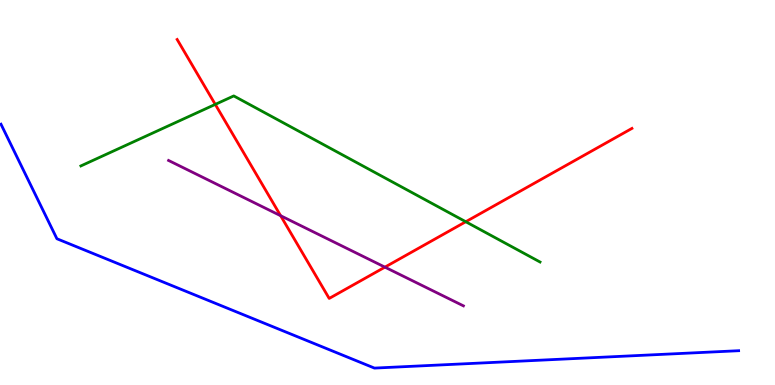[{'lines': ['blue', 'red'], 'intersections': []}, {'lines': ['green', 'red'], 'intersections': [{'x': 2.78, 'y': 7.29}, {'x': 6.01, 'y': 4.24}]}, {'lines': ['purple', 'red'], 'intersections': [{'x': 3.62, 'y': 4.4}, {'x': 4.97, 'y': 3.06}]}, {'lines': ['blue', 'green'], 'intersections': []}, {'lines': ['blue', 'purple'], 'intersections': []}, {'lines': ['green', 'purple'], 'intersections': []}]